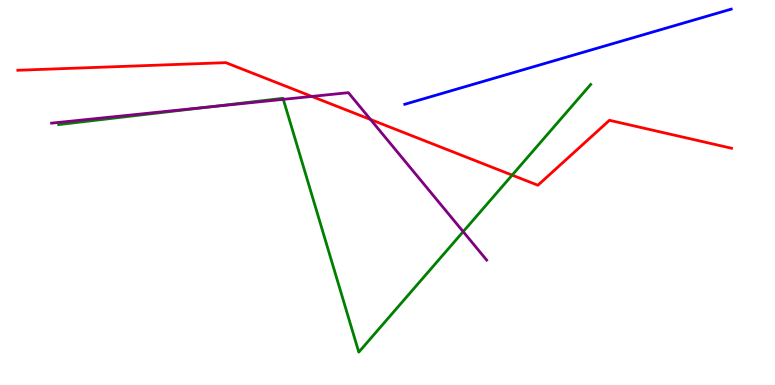[{'lines': ['blue', 'red'], 'intersections': []}, {'lines': ['green', 'red'], 'intersections': [{'x': 6.61, 'y': 5.45}]}, {'lines': ['purple', 'red'], 'intersections': [{'x': 4.02, 'y': 7.5}, {'x': 4.78, 'y': 6.9}]}, {'lines': ['blue', 'green'], 'intersections': []}, {'lines': ['blue', 'purple'], 'intersections': []}, {'lines': ['green', 'purple'], 'intersections': [{'x': 2.69, 'y': 7.22}, {'x': 3.66, 'y': 7.42}, {'x': 5.98, 'y': 3.98}]}]